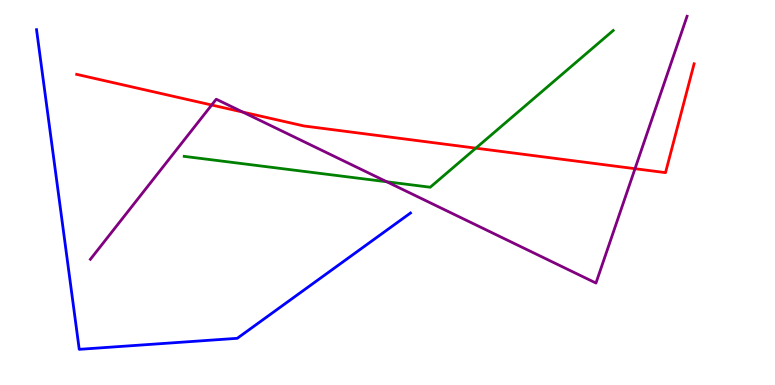[{'lines': ['blue', 'red'], 'intersections': []}, {'lines': ['green', 'red'], 'intersections': [{'x': 6.14, 'y': 6.15}]}, {'lines': ['purple', 'red'], 'intersections': [{'x': 2.73, 'y': 7.27}, {'x': 3.13, 'y': 7.09}, {'x': 8.19, 'y': 5.62}]}, {'lines': ['blue', 'green'], 'intersections': []}, {'lines': ['blue', 'purple'], 'intersections': []}, {'lines': ['green', 'purple'], 'intersections': [{'x': 4.99, 'y': 5.28}]}]